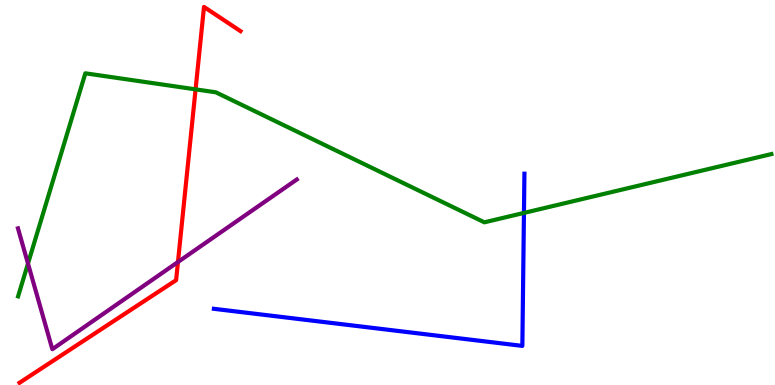[{'lines': ['blue', 'red'], 'intersections': []}, {'lines': ['green', 'red'], 'intersections': [{'x': 2.52, 'y': 7.68}]}, {'lines': ['purple', 'red'], 'intersections': [{'x': 2.3, 'y': 3.19}]}, {'lines': ['blue', 'green'], 'intersections': [{'x': 6.76, 'y': 4.47}]}, {'lines': ['blue', 'purple'], 'intersections': []}, {'lines': ['green', 'purple'], 'intersections': [{'x': 0.361, 'y': 3.15}]}]